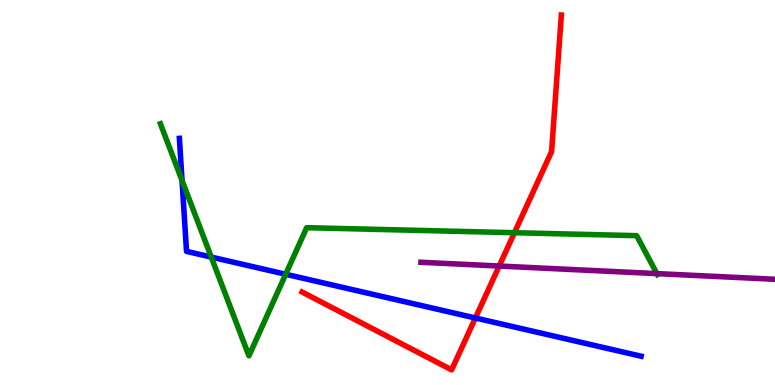[{'lines': ['blue', 'red'], 'intersections': [{'x': 6.13, 'y': 1.74}]}, {'lines': ['green', 'red'], 'intersections': [{'x': 6.64, 'y': 3.96}]}, {'lines': ['purple', 'red'], 'intersections': [{'x': 6.44, 'y': 3.09}]}, {'lines': ['blue', 'green'], 'intersections': [{'x': 2.35, 'y': 5.31}, {'x': 2.73, 'y': 3.32}, {'x': 3.69, 'y': 2.88}]}, {'lines': ['blue', 'purple'], 'intersections': []}, {'lines': ['green', 'purple'], 'intersections': [{'x': 8.48, 'y': 2.89}]}]